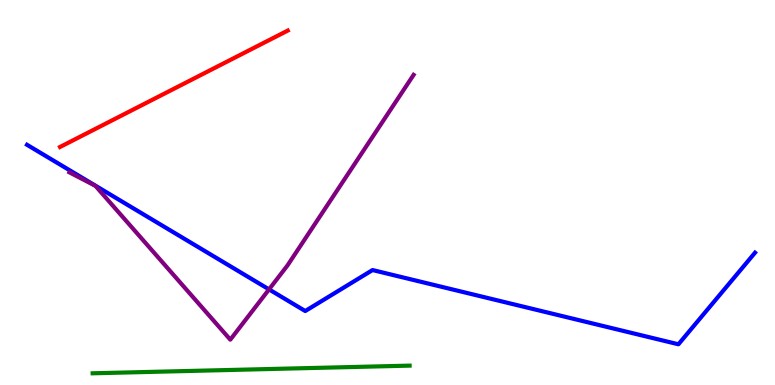[{'lines': ['blue', 'red'], 'intersections': []}, {'lines': ['green', 'red'], 'intersections': []}, {'lines': ['purple', 'red'], 'intersections': []}, {'lines': ['blue', 'green'], 'intersections': []}, {'lines': ['blue', 'purple'], 'intersections': [{'x': 3.47, 'y': 2.48}]}, {'lines': ['green', 'purple'], 'intersections': []}]